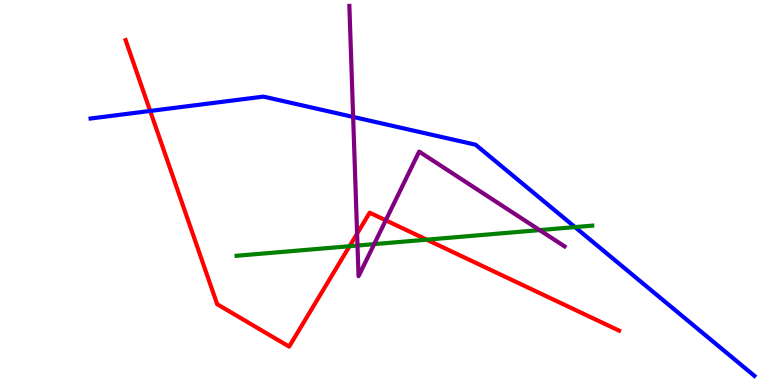[{'lines': ['blue', 'red'], 'intersections': [{'x': 1.94, 'y': 7.12}]}, {'lines': ['green', 'red'], 'intersections': [{'x': 4.51, 'y': 3.6}, {'x': 5.51, 'y': 3.77}]}, {'lines': ['purple', 'red'], 'intersections': [{'x': 4.61, 'y': 3.93}, {'x': 4.98, 'y': 4.28}]}, {'lines': ['blue', 'green'], 'intersections': [{'x': 7.42, 'y': 4.1}]}, {'lines': ['blue', 'purple'], 'intersections': [{'x': 4.56, 'y': 6.96}]}, {'lines': ['green', 'purple'], 'intersections': [{'x': 4.61, 'y': 3.62}, {'x': 4.83, 'y': 3.66}, {'x': 6.96, 'y': 4.02}]}]